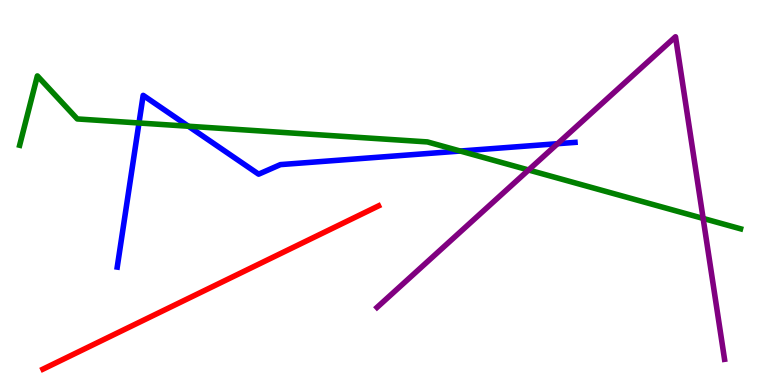[{'lines': ['blue', 'red'], 'intersections': []}, {'lines': ['green', 'red'], 'intersections': []}, {'lines': ['purple', 'red'], 'intersections': []}, {'lines': ['blue', 'green'], 'intersections': [{'x': 1.79, 'y': 6.81}, {'x': 2.43, 'y': 6.72}, {'x': 5.94, 'y': 6.08}]}, {'lines': ['blue', 'purple'], 'intersections': [{'x': 7.19, 'y': 6.27}]}, {'lines': ['green', 'purple'], 'intersections': [{'x': 6.82, 'y': 5.58}, {'x': 9.07, 'y': 4.33}]}]